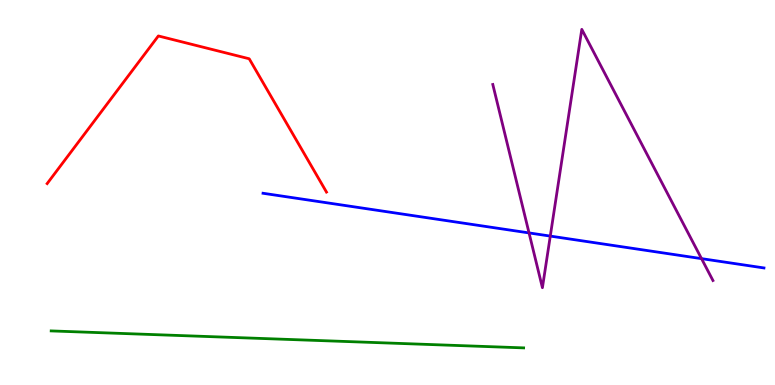[{'lines': ['blue', 'red'], 'intersections': []}, {'lines': ['green', 'red'], 'intersections': []}, {'lines': ['purple', 'red'], 'intersections': []}, {'lines': ['blue', 'green'], 'intersections': []}, {'lines': ['blue', 'purple'], 'intersections': [{'x': 6.83, 'y': 3.95}, {'x': 7.1, 'y': 3.87}, {'x': 9.05, 'y': 3.28}]}, {'lines': ['green', 'purple'], 'intersections': []}]